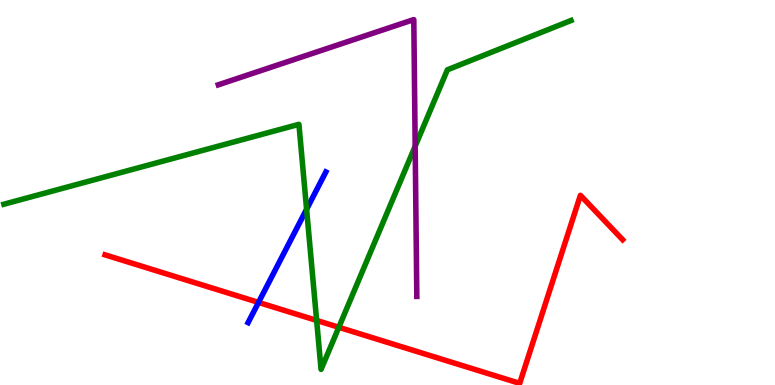[{'lines': ['blue', 'red'], 'intersections': [{'x': 3.34, 'y': 2.15}]}, {'lines': ['green', 'red'], 'intersections': [{'x': 4.09, 'y': 1.68}, {'x': 4.37, 'y': 1.5}]}, {'lines': ['purple', 'red'], 'intersections': []}, {'lines': ['blue', 'green'], 'intersections': [{'x': 3.96, 'y': 4.56}]}, {'lines': ['blue', 'purple'], 'intersections': []}, {'lines': ['green', 'purple'], 'intersections': [{'x': 5.36, 'y': 6.2}]}]